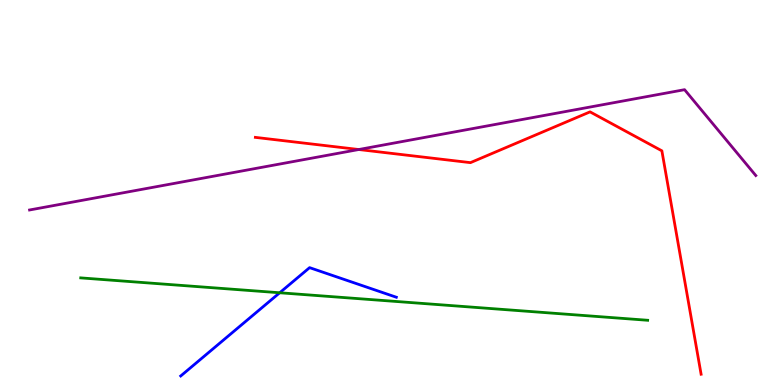[{'lines': ['blue', 'red'], 'intersections': []}, {'lines': ['green', 'red'], 'intersections': []}, {'lines': ['purple', 'red'], 'intersections': [{'x': 4.63, 'y': 6.12}]}, {'lines': ['blue', 'green'], 'intersections': [{'x': 3.61, 'y': 2.4}]}, {'lines': ['blue', 'purple'], 'intersections': []}, {'lines': ['green', 'purple'], 'intersections': []}]